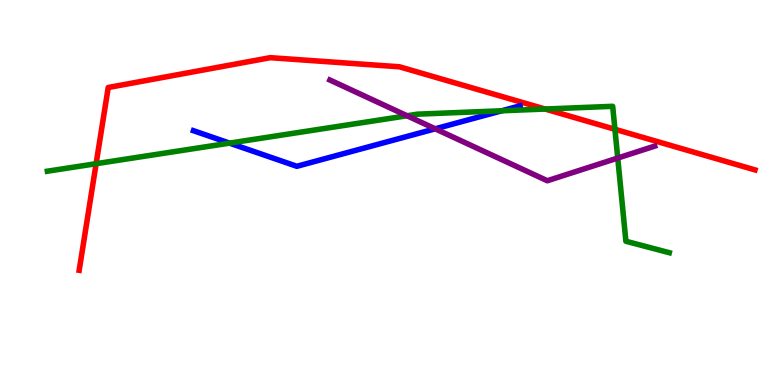[{'lines': ['blue', 'red'], 'intersections': []}, {'lines': ['green', 'red'], 'intersections': [{'x': 1.24, 'y': 5.75}, {'x': 7.03, 'y': 7.17}, {'x': 7.93, 'y': 6.64}]}, {'lines': ['purple', 'red'], 'intersections': []}, {'lines': ['blue', 'green'], 'intersections': [{'x': 2.96, 'y': 6.28}, {'x': 6.47, 'y': 7.12}]}, {'lines': ['blue', 'purple'], 'intersections': [{'x': 5.62, 'y': 6.65}]}, {'lines': ['green', 'purple'], 'intersections': [{'x': 5.25, 'y': 6.99}, {'x': 7.97, 'y': 5.9}]}]